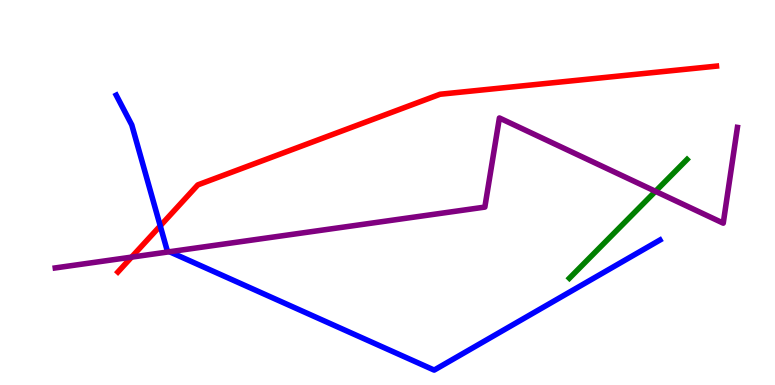[{'lines': ['blue', 'red'], 'intersections': [{'x': 2.07, 'y': 4.13}]}, {'lines': ['green', 'red'], 'intersections': []}, {'lines': ['purple', 'red'], 'intersections': [{'x': 1.7, 'y': 3.32}]}, {'lines': ['blue', 'green'], 'intersections': []}, {'lines': ['blue', 'purple'], 'intersections': [{'x': 2.19, 'y': 3.46}]}, {'lines': ['green', 'purple'], 'intersections': [{'x': 8.46, 'y': 5.03}]}]